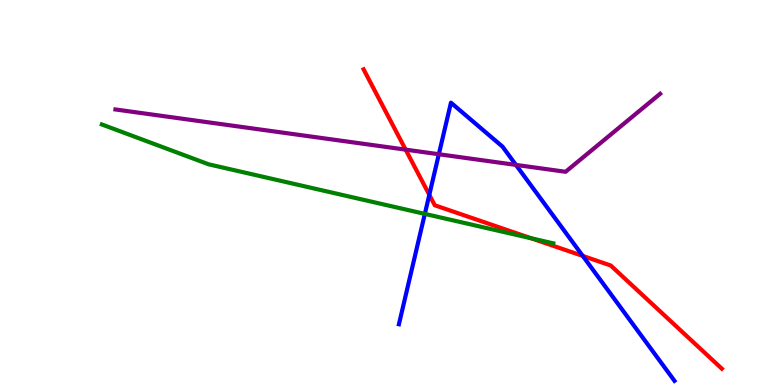[{'lines': ['blue', 'red'], 'intersections': [{'x': 5.54, 'y': 4.94}, {'x': 7.52, 'y': 3.35}]}, {'lines': ['green', 'red'], 'intersections': [{'x': 6.85, 'y': 3.81}]}, {'lines': ['purple', 'red'], 'intersections': [{'x': 5.23, 'y': 6.11}]}, {'lines': ['blue', 'green'], 'intersections': [{'x': 5.48, 'y': 4.44}]}, {'lines': ['blue', 'purple'], 'intersections': [{'x': 5.66, 'y': 5.99}, {'x': 6.66, 'y': 5.72}]}, {'lines': ['green', 'purple'], 'intersections': []}]